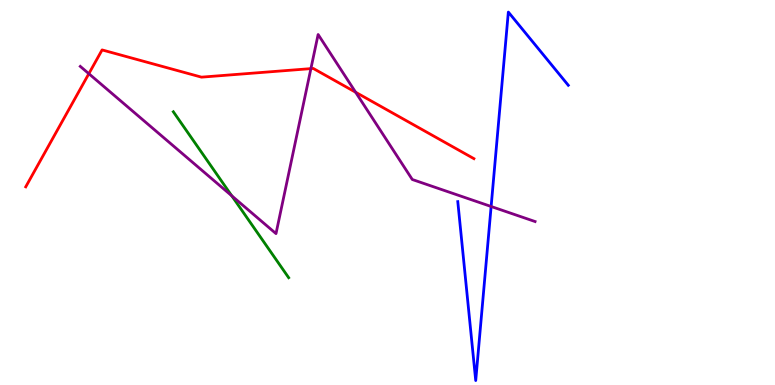[{'lines': ['blue', 'red'], 'intersections': []}, {'lines': ['green', 'red'], 'intersections': []}, {'lines': ['purple', 'red'], 'intersections': [{'x': 1.15, 'y': 8.09}, {'x': 4.01, 'y': 8.22}, {'x': 4.59, 'y': 7.6}]}, {'lines': ['blue', 'green'], 'intersections': []}, {'lines': ['blue', 'purple'], 'intersections': [{'x': 6.34, 'y': 4.64}]}, {'lines': ['green', 'purple'], 'intersections': [{'x': 2.99, 'y': 4.91}]}]